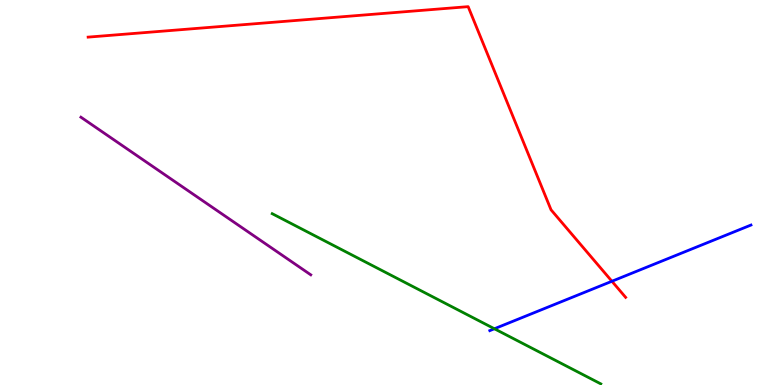[{'lines': ['blue', 'red'], 'intersections': [{'x': 7.9, 'y': 2.69}]}, {'lines': ['green', 'red'], 'intersections': []}, {'lines': ['purple', 'red'], 'intersections': []}, {'lines': ['blue', 'green'], 'intersections': [{'x': 6.38, 'y': 1.46}]}, {'lines': ['blue', 'purple'], 'intersections': []}, {'lines': ['green', 'purple'], 'intersections': []}]